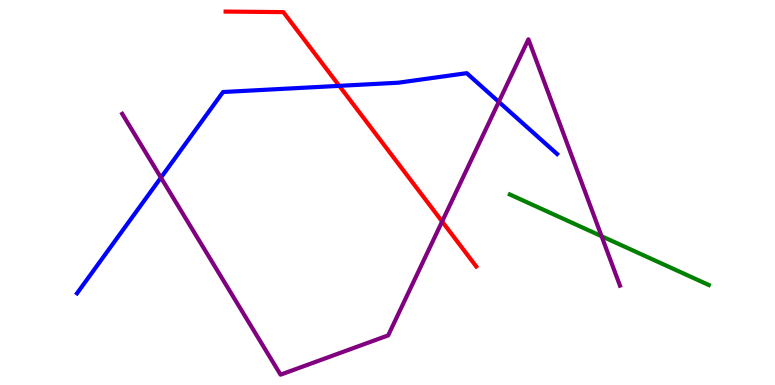[{'lines': ['blue', 'red'], 'intersections': [{'x': 4.38, 'y': 7.77}]}, {'lines': ['green', 'red'], 'intersections': []}, {'lines': ['purple', 'red'], 'intersections': [{'x': 5.7, 'y': 4.25}]}, {'lines': ['blue', 'green'], 'intersections': []}, {'lines': ['blue', 'purple'], 'intersections': [{'x': 2.08, 'y': 5.39}, {'x': 6.44, 'y': 7.35}]}, {'lines': ['green', 'purple'], 'intersections': [{'x': 7.76, 'y': 3.86}]}]